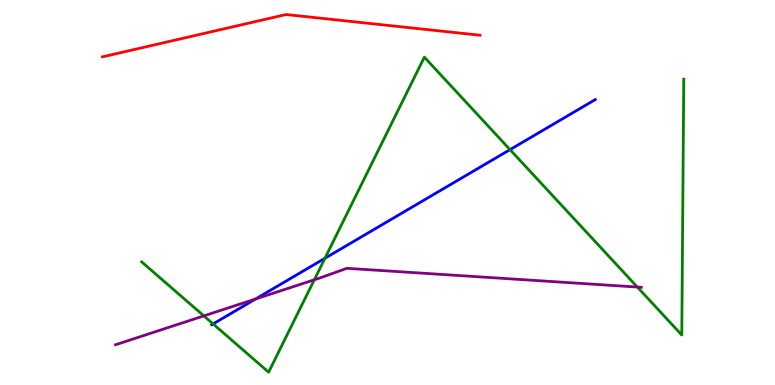[{'lines': ['blue', 'red'], 'intersections': []}, {'lines': ['green', 'red'], 'intersections': []}, {'lines': ['purple', 'red'], 'intersections': []}, {'lines': ['blue', 'green'], 'intersections': [{'x': 2.75, 'y': 1.59}, {'x': 4.19, 'y': 3.29}, {'x': 6.58, 'y': 6.11}]}, {'lines': ['blue', 'purple'], 'intersections': [{'x': 3.3, 'y': 2.23}]}, {'lines': ['green', 'purple'], 'intersections': [{'x': 2.63, 'y': 1.8}, {'x': 4.06, 'y': 2.73}, {'x': 8.22, 'y': 2.54}]}]